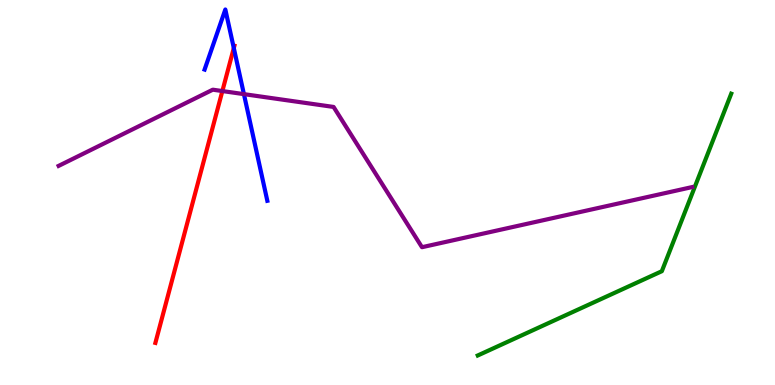[{'lines': ['blue', 'red'], 'intersections': [{'x': 3.02, 'y': 8.75}]}, {'lines': ['green', 'red'], 'intersections': []}, {'lines': ['purple', 'red'], 'intersections': [{'x': 2.87, 'y': 7.63}]}, {'lines': ['blue', 'green'], 'intersections': []}, {'lines': ['blue', 'purple'], 'intersections': [{'x': 3.15, 'y': 7.55}]}, {'lines': ['green', 'purple'], 'intersections': []}]